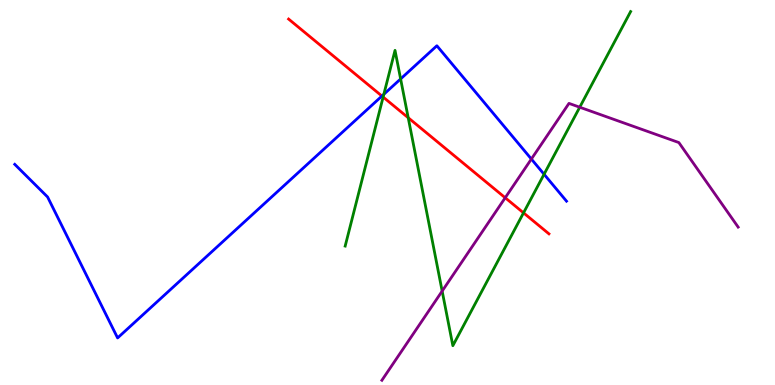[{'lines': ['blue', 'red'], 'intersections': [{'x': 4.93, 'y': 7.51}]}, {'lines': ['green', 'red'], 'intersections': [{'x': 4.94, 'y': 7.48}, {'x': 5.27, 'y': 6.94}, {'x': 6.76, 'y': 4.47}]}, {'lines': ['purple', 'red'], 'intersections': [{'x': 6.52, 'y': 4.86}]}, {'lines': ['blue', 'green'], 'intersections': [{'x': 4.95, 'y': 7.55}, {'x': 5.17, 'y': 7.95}, {'x': 7.02, 'y': 5.47}]}, {'lines': ['blue', 'purple'], 'intersections': [{'x': 6.86, 'y': 5.87}]}, {'lines': ['green', 'purple'], 'intersections': [{'x': 5.71, 'y': 2.44}, {'x': 7.48, 'y': 7.22}]}]